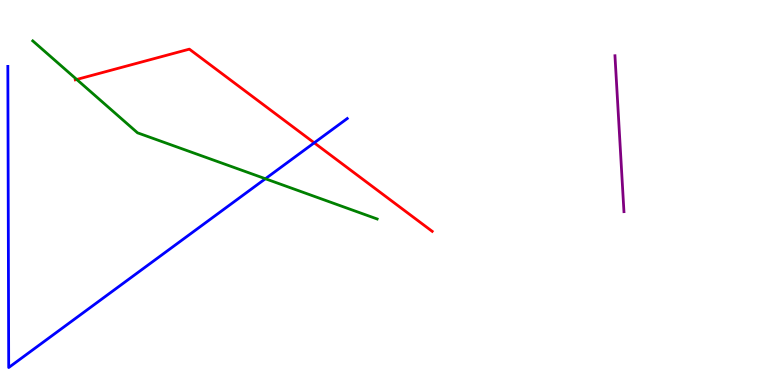[{'lines': ['blue', 'red'], 'intersections': [{'x': 4.05, 'y': 6.29}]}, {'lines': ['green', 'red'], 'intersections': [{'x': 0.99, 'y': 7.94}]}, {'lines': ['purple', 'red'], 'intersections': []}, {'lines': ['blue', 'green'], 'intersections': [{'x': 3.42, 'y': 5.36}]}, {'lines': ['blue', 'purple'], 'intersections': []}, {'lines': ['green', 'purple'], 'intersections': []}]